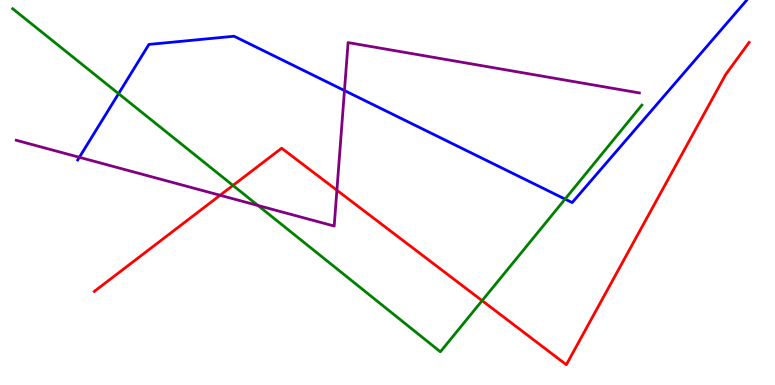[{'lines': ['blue', 'red'], 'intersections': []}, {'lines': ['green', 'red'], 'intersections': [{'x': 3.01, 'y': 5.18}, {'x': 6.22, 'y': 2.19}]}, {'lines': ['purple', 'red'], 'intersections': [{'x': 2.84, 'y': 4.93}, {'x': 4.35, 'y': 5.06}]}, {'lines': ['blue', 'green'], 'intersections': [{'x': 1.53, 'y': 7.57}, {'x': 7.29, 'y': 4.83}]}, {'lines': ['blue', 'purple'], 'intersections': [{'x': 1.02, 'y': 5.91}, {'x': 4.44, 'y': 7.65}]}, {'lines': ['green', 'purple'], 'intersections': [{'x': 3.33, 'y': 4.66}]}]